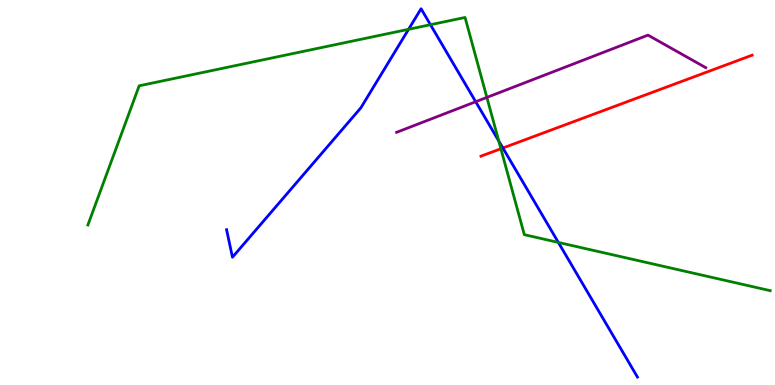[{'lines': ['blue', 'red'], 'intersections': [{'x': 6.49, 'y': 6.16}]}, {'lines': ['green', 'red'], 'intersections': [{'x': 6.46, 'y': 6.14}]}, {'lines': ['purple', 'red'], 'intersections': []}, {'lines': ['blue', 'green'], 'intersections': [{'x': 5.27, 'y': 9.24}, {'x': 5.55, 'y': 9.36}, {'x': 6.44, 'y': 6.34}, {'x': 7.2, 'y': 3.7}]}, {'lines': ['blue', 'purple'], 'intersections': [{'x': 6.14, 'y': 7.36}]}, {'lines': ['green', 'purple'], 'intersections': [{'x': 6.28, 'y': 7.47}]}]